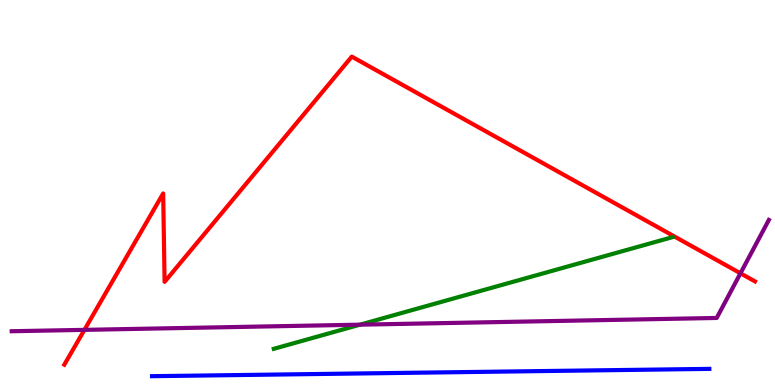[{'lines': ['blue', 'red'], 'intersections': []}, {'lines': ['green', 'red'], 'intersections': []}, {'lines': ['purple', 'red'], 'intersections': [{'x': 1.09, 'y': 1.43}, {'x': 9.55, 'y': 2.9}]}, {'lines': ['blue', 'green'], 'intersections': []}, {'lines': ['blue', 'purple'], 'intersections': []}, {'lines': ['green', 'purple'], 'intersections': [{'x': 4.65, 'y': 1.57}]}]